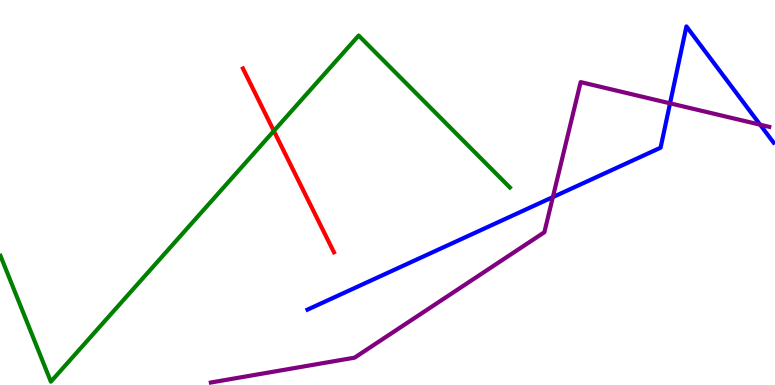[{'lines': ['blue', 'red'], 'intersections': []}, {'lines': ['green', 'red'], 'intersections': [{'x': 3.53, 'y': 6.6}]}, {'lines': ['purple', 'red'], 'intersections': []}, {'lines': ['blue', 'green'], 'intersections': []}, {'lines': ['blue', 'purple'], 'intersections': [{'x': 7.13, 'y': 4.88}, {'x': 8.65, 'y': 7.32}, {'x': 9.81, 'y': 6.76}]}, {'lines': ['green', 'purple'], 'intersections': []}]